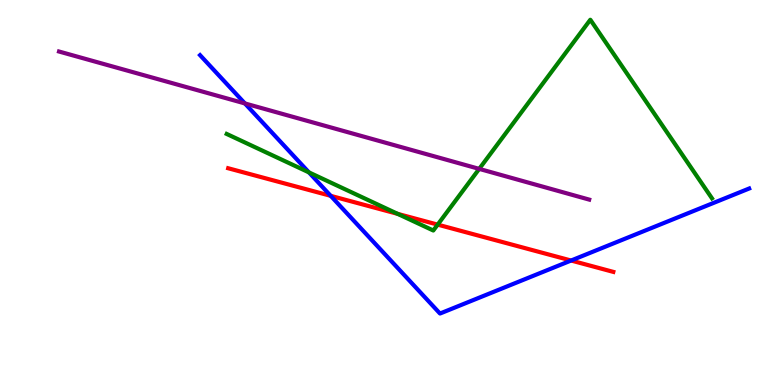[{'lines': ['blue', 'red'], 'intersections': [{'x': 4.27, 'y': 4.91}, {'x': 7.37, 'y': 3.23}]}, {'lines': ['green', 'red'], 'intersections': [{'x': 5.13, 'y': 4.45}, {'x': 5.65, 'y': 4.17}]}, {'lines': ['purple', 'red'], 'intersections': []}, {'lines': ['blue', 'green'], 'intersections': [{'x': 3.99, 'y': 5.52}]}, {'lines': ['blue', 'purple'], 'intersections': [{'x': 3.16, 'y': 7.31}]}, {'lines': ['green', 'purple'], 'intersections': [{'x': 6.18, 'y': 5.61}]}]